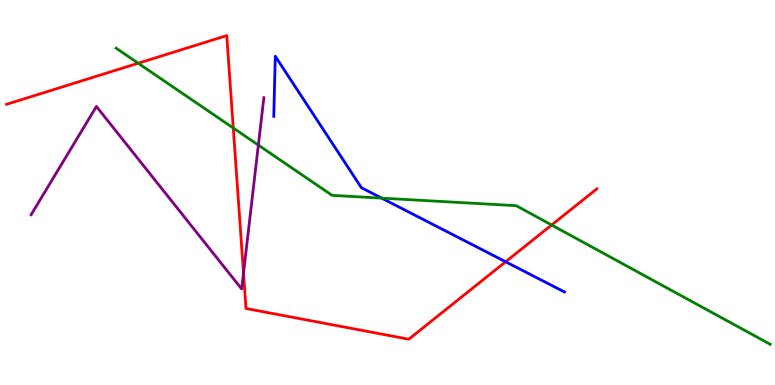[{'lines': ['blue', 'red'], 'intersections': [{'x': 6.52, 'y': 3.2}]}, {'lines': ['green', 'red'], 'intersections': [{'x': 1.78, 'y': 8.36}, {'x': 3.01, 'y': 6.67}, {'x': 7.12, 'y': 4.16}]}, {'lines': ['purple', 'red'], 'intersections': [{'x': 3.14, 'y': 2.91}]}, {'lines': ['blue', 'green'], 'intersections': [{'x': 4.92, 'y': 4.85}]}, {'lines': ['blue', 'purple'], 'intersections': []}, {'lines': ['green', 'purple'], 'intersections': [{'x': 3.33, 'y': 6.23}]}]